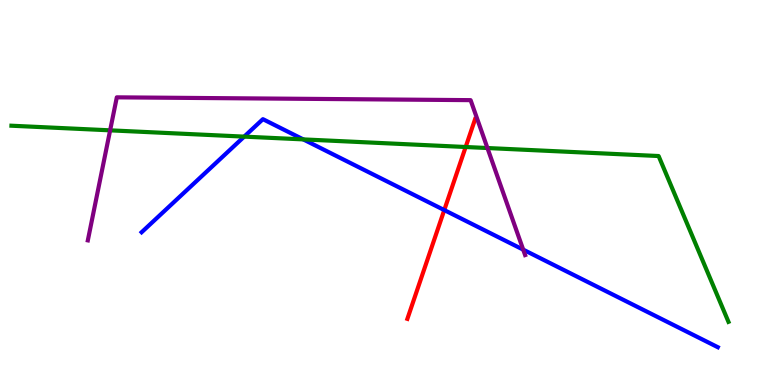[{'lines': ['blue', 'red'], 'intersections': [{'x': 5.73, 'y': 4.54}]}, {'lines': ['green', 'red'], 'intersections': [{'x': 6.01, 'y': 6.18}]}, {'lines': ['purple', 'red'], 'intersections': []}, {'lines': ['blue', 'green'], 'intersections': [{'x': 3.15, 'y': 6.45}, {'x': 3.91, 'y': 6.38}]}, {'lines': ['blue', 'purple'], 'intersections': [{'x': 6.75, 'y': 3.52}]}, {'lines': ['green', 'purple'], 'intersections': [{'x': 1.42, 'y': 6.61}, {'x': 6.29, 'y': 6.16}]}]